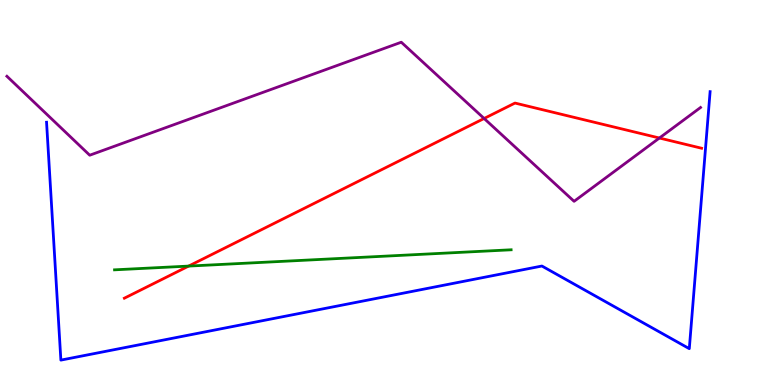[{'lines': ['blue', 'red'], 'intersections': []}, {'lines': ['green', 'red'], 'intersections': [{'x': 2.43, 'y': 3.09}]}, {'lines': ['purple', 'red'], 'intersections': [{'x': 6.25, 'y': 6.92}, {'x': 8.51, 'y': 6.42}]}, {'lines': ['blue', 'green'], 'intersections': []}, {'lines': ['blue', 'purple'], 'intersections': []}, {'lines': ['green', 'purple'], 'intersections': []}]